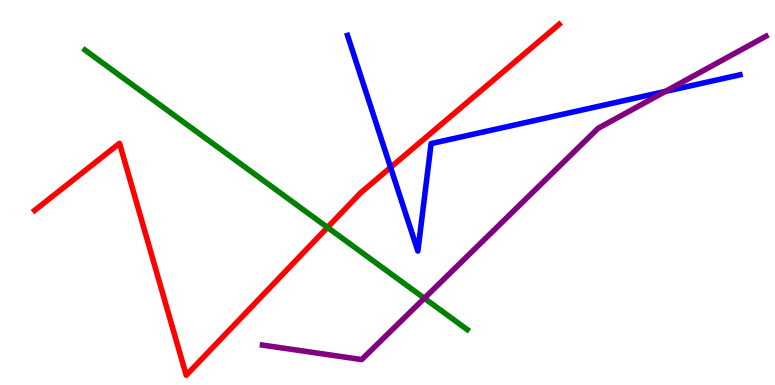[{'lines': ['blue', 'red'], 'intersections': [{'x': 5.04, 'y': 5.65}]}, {'lines': ['green', 'red'], 'intersections': [{'x': 4.23, 'y': 4.09}]}, {'lines': ['purple', 'red'], 'intersections': []}, {'lines': ['blue', 'green'], 'intersections': []}, {'lines': ['blue', 'purple'], 'intersections': [{'x': 8.58, 'y': 7.62}]}, {'lines': ['green', 'purple'], 'intersections': [{'x': 5.48, 'y': 2.25}]}]